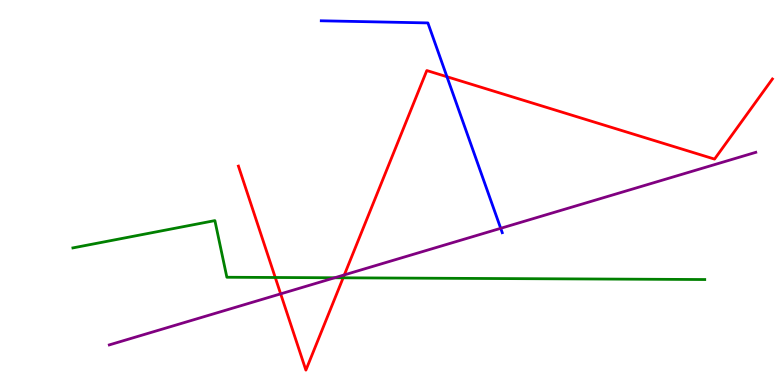[{'lines': ['blue', 'red'], 'intersections': [{'x': 5.77, 'y': 8.01}]}, {'lines': ['green', 'red'], 'intersections': [{'x': 3.55, 'y': 2.79}, {'x': 4.43, 'y': 2.78}]}, {'lines': ['purple', 'red'], 'intersections': [{'x': 3.62, 'y': 2.37}, {'x': 4.44, 'y': 2.86}]}, {'lines': ['blue', 'green'], 'intersections': []}, {'lines': ['blue', 'purple'], 'intersections': [{'x': 6.46, 'y': 4.07}]}, {'lines': ['green', 'purple'], 'intersections': [{'x': 4.32, 'y': 2.79}]}]